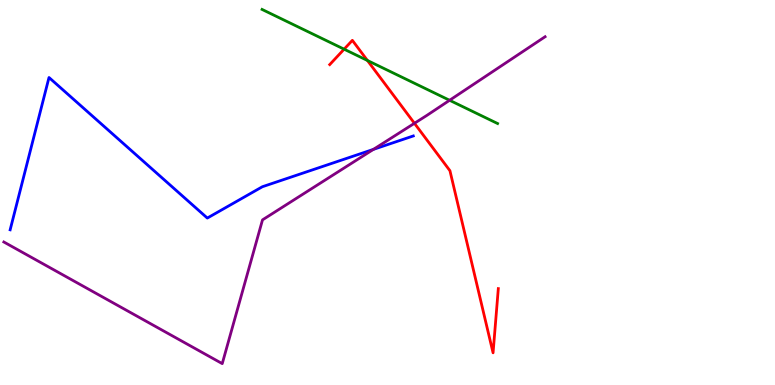[{'lines': ['blue', 'red'], 'intersections': []}, {'lines': ['green', 'red'], 'intersections': [{'x': 4.44, 'y': 8.72}, {'x': 4.74, 'y': 8.43}]}, {'lines': ['purple', 'red'], 'intersections': [{'x': 5.35, 'y': 6.8}]}, {'lines': ['blue', 'green'], 'intersections': []}, {'lines': ['blue', 'purple'], 'intersections': [{'x': 4.82, 'y': 6.12}]}, {'lines': ['green', 'purple'], 'intersections': [{'x': 5.8, 'y': 7.4}]}]